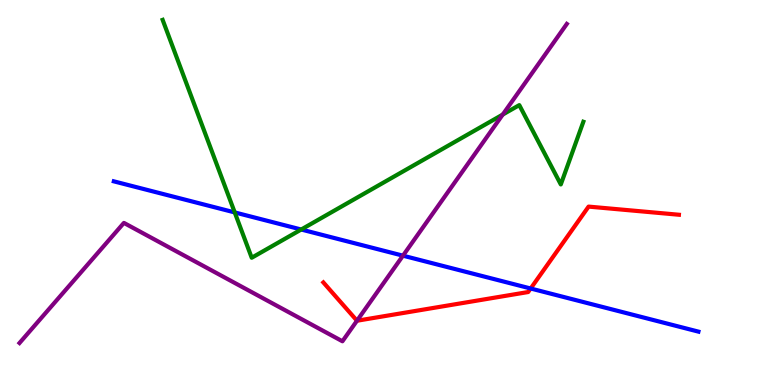[{'lines': ['blue', 'red'], 'intersections': [{'x': 6.85, 'y': 2.51}]}, {'lines': ['green', 'red'], 'intersections': []}, {'lines': ['purple', 'red'], 'intersections': [{'x': 4.61, 'y': 1.67}]}, {'lines': ['blue', 'green'], 'intersections': [{'x': 3.03, 'y': 4.48}, {'x': 3.89, 'y': 4.04}]}, {'lines': ['blue', 'purple'], 'intersections': [{'x': 5.2, 'y': 3.36}]}, {'lines': ['green', 'purple'], 'intersections': [{'x': 6.49, 'y': 7.02}]}]